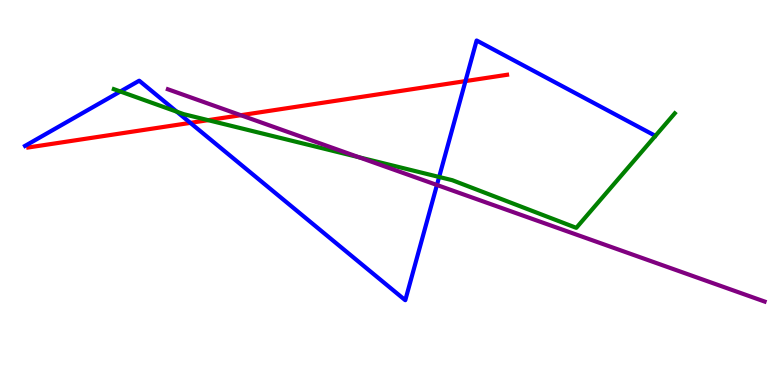[{'lines': ['blue', 'red'], 'intersections': [{'x': 2.46, 'y': 6.81}, {'x': 6.01, 'y': 7.89}]}, {'lines': ['green', 'red'], 'intersections': [{'x': 2.69, 'y': 6.88}]}, {'lines': ['purple', 'red'], 'intersections': [{'x': 3.11, 'y': 7.01}]}, {'lines': ['blue', 'green'], 'intersections': [{'x': 1.55, 'y': 7.62}, {'x': 2.28, 'y': 7.1}, {'x': 5.67, 'y': 5.4}]}, {'lines': ['blue', 'purple'], 'intersections': [{'x': 5.64, 'y': 5.2}]}, {'lines': ['green', 'purple'], 'intersections': [{'x': 4.63, 'y': 5.91}]}]